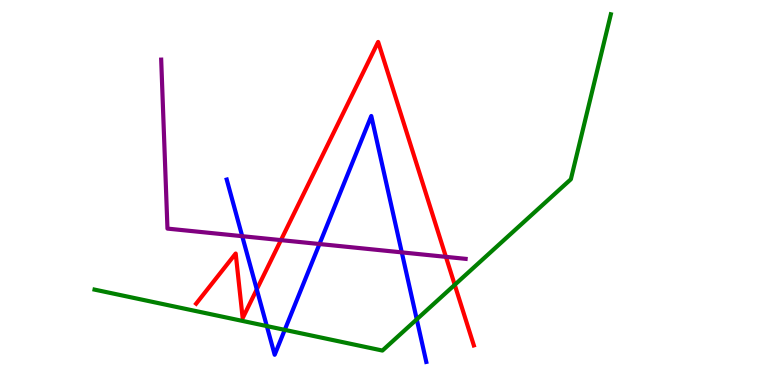[{'lines': ['blue', 'red'], 'intersections': [{'x': 3.31, 'y': 2.48}]}, {'lines': ['green', 'red'], 'intersections': [{'x': 5.87, 'y': 2.6}]}, {'lines': ['purple', 'red'], 'intersections': [{'x': 3.63, 'y': 3.76}, {'x': 5.75, 'y': 3.33}]}, {'lines': ['blue', 'green'], 'intersections': [{'x': 3.44, 'y': 1.53}, {'x': 3.67, 'y': 1.43}, {'x': 5.38, 'y': 1.71}]}, {'lines': ['blue', 'purple'], 'intersections': [{'x': 3.13, 'y': 3.87}, {'x': 4.12, 'y': 3.66}, {'x': 5.18, 'y': 3.44}]}, {'lines': ['green', 'purple'], 'intersections': []}]